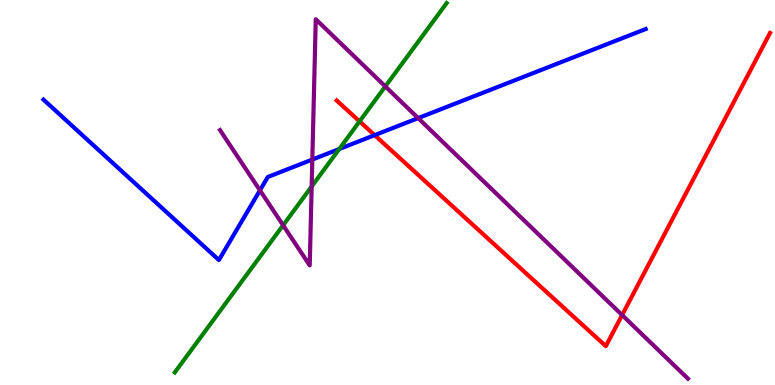[{'lines': ['blue', 'red'], 'intersections': [{'x': 4.83, 'y': 6.49}]}, {'lines': ['green', 'red'], 'intersections': [{'x': 4.64, 'y': 6.85}]}, {'lines': ['purple', 'red'], 'intersections': [{'x': 8.03, 'y': 1.82}]}, {'lines': ['blue', 'green'], 'intersections': [{'x': 4.38, 'y': 6.13}]}, {'lines': ['blue', 'purple'], 'intersections': [{'x': 3.35, 'y': 5.06}, {'x': 4.03, 'y': 5.86}, {'x': 5.4, 'y': 6.93}]}, {'lines': ['green', 'purple'], 'intersections': [{'x': 3.65, 'y': 4.15}, {'x': 4.02, 'y': 5.16}, {'x': 4.97, 'y': 7.76}]}]